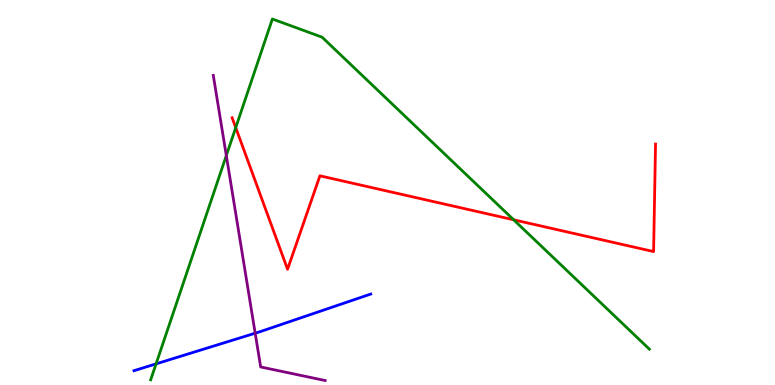[{'lines': ['blue', 'red'], 'intersections': []}, {'lines': ['green', 'red'], 'intersections': [{'x': 3.04, 'y': 6.69}, {'x': 6.63, 'y': 4.29}]}, {'lines': ['purple', 'red'], 'intersections': []}, {'lines': ['blue', 'green'], 'intersections': [{'x': 2.01, 'y': 0.549}]}, {'lines': ['blue', 'purple'], 'intersections': [{'x': 3.29, 'y': 1.35}]}, {'lines': ['green', 'purple'], 'intersections': [{'x': 2.92, 'y': 5.96}]}]